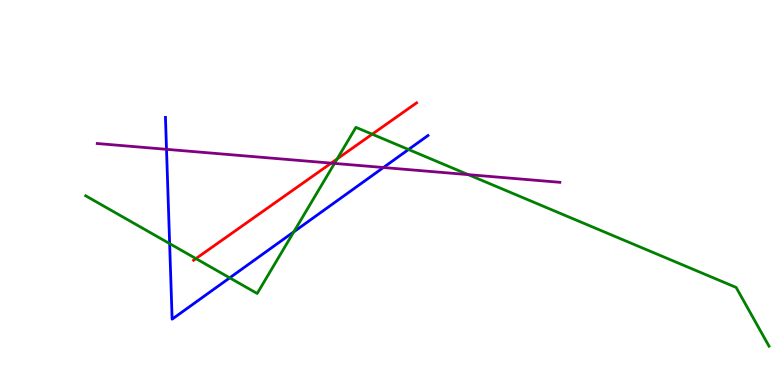[{'lines': ['blue', 'red'], 'intersections': []}, {'lines': ['green', 'red'], 'intersections': [{'x': 2.53, 'y': 3.28}, {'x': 4.35, 'y': 5.87}, {'x': 4.8, 'y': 6.51}]}, {'lines': ['purple', 'red'], 'intersections': [{'x': 4.27, 'y': 5.76}]}, {'lines': ['blue', 'green'], 'intersections': [{'x': 2.19, 'y': 3.67}, {'x': 2.96, 'y': 2.78}, {'x': 3.79, 'y': 3.98}, {'x': 5.27, 'y': 6.12}]}, {'lines': ['blue', 'purple'], 'intersections': [{'x': 2.15, 'y': 6.12}, {'x': 4.95, 'y': 5.65}]}, {'lines': ['green', 'purple'], 'intersections': [{'x': 4.32, 'y': 5.76}, {'x': 6.04, 'y': 5.46}]}]